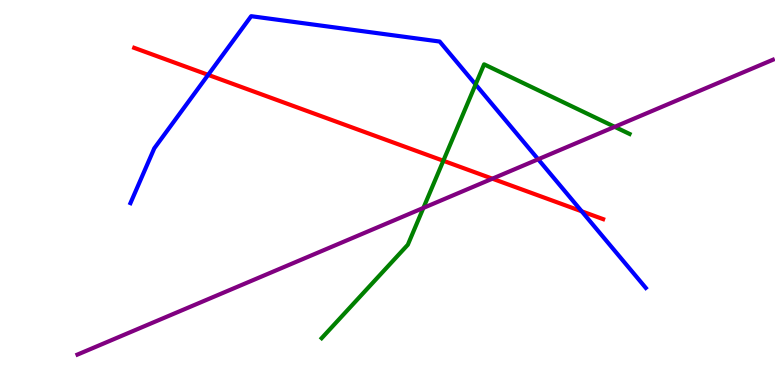[{'lines': ['blue', 'red'], 'intersections': [{'x': 2.69, 'y': 8.06}, {'x': 7.51, 'y': 4.51}]}, {'lines': ['green', 'red'], 'intersections': [{'x': 5.72, 'y': 5.82}]}, {'lines': ['purple', 'red'], 'intersections': [{'x': 6.35, 'y': 5.36}]}, {'lines': ['blue', 'green'], 'intersections': [{'x': 6.14, 'y': 7.81}]}, {'lines': ['blue', 'purple'], 'intersections': [{'x': 6.94, 'y': 5.86}]}, {'lines': ['green', 'purple'], 'intersections': [{'x': 5.46, 'y': 4.6}, {'x': 7.93, 'y': 6.71}]}]